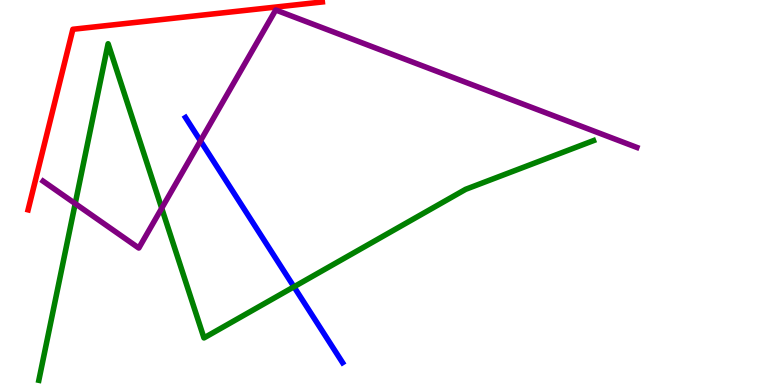[{'lines': ['blue', 'red'], 'intersections': []}, {'lines': ['green', 'red'], 'intersections': []}, {'lines': ['purple', 'red'], 'intersections': []}, {'lines': ['blue', 'green'], 'intersections': [{'x': 3.79, 'y': 2.55}]}, {'lines': ['blue', 'purple'], 'intersections': [{'x': 2.59, 'y': 6.34}]}, {'lines': ['green', 'purple'], 'intersections': [{'x': 0.97, 'y': 4.71}, {'x': 2.09, 'y': 4.59}]}]